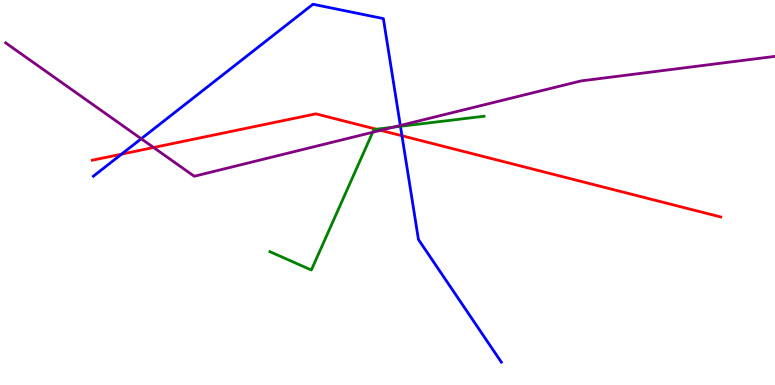[{'lines': ['blue', 'red'], 'intersections': [{'x': 1.57, 'y': 6.0}, {'x': 5.19, 'y': 6.47}]}, {'lines': ['green', 'red'], 'intersections': [{'x': 4.86, 'y': 6.64}]}, {'lines': ['purple', 'red'], 'intersections': [{'x': 1.98, 'y': 6.17}, {'x': 4.91, 'y': 6.61}]}, {'lines': ['blue', 'green'], 'intersections': [{'x': 5.17, 'y': 6.72}]}, {'lines': ['blue', 'purple'], 'intersections': [{'x': 1.82, 'y': 6.4}, {'x': 5.17, 'y': 6.74}]}, {'lines': ['green', 'purple'], 'intersections': [{'x': 4.81, 'y': 6.56}, {'x': 5.08, 'y': 6.7}]}]